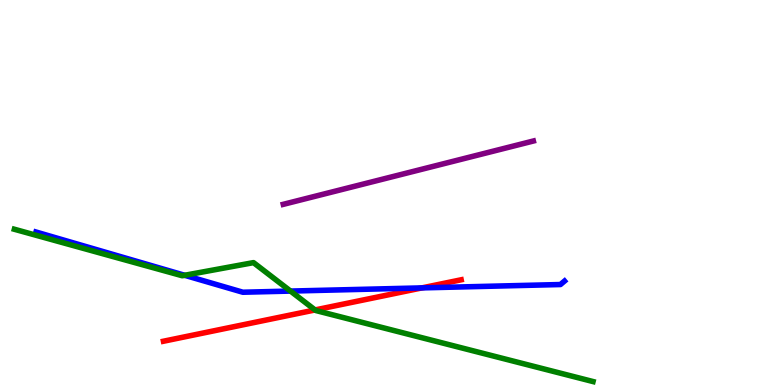[{'lines': ['blue', 'red'], 'intersections': [{'x': 5.44, 'y': 2.52}]}, {'lines': ['green', 'red'], 'intersections': [{'x': 4.07, 'y': 1.95}]}, {'lines': ['purple', 'red'], 'intersections': []}, {'lines': ['blue', 'green'], 'intersections': [{'x': 2.38, 'y': 2.85}, {'x': 3.75, 'y': 2.44}]}, {'lines': ['blue', 'purple'], 'intersections': []}, {'lines': ['green', 'purple'], 'intersections': []}]